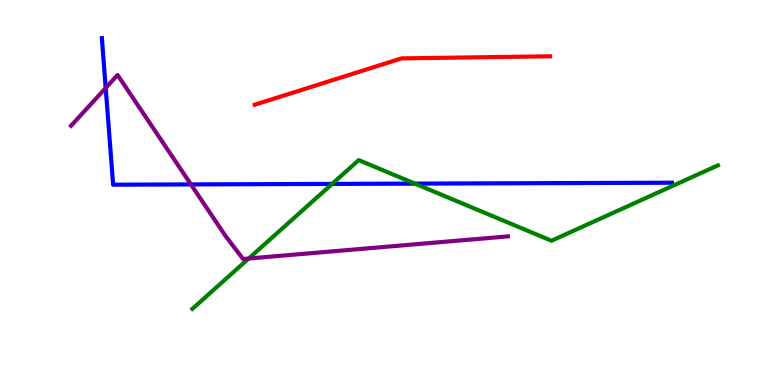[{'lines': ['blue', 'red'], 'intersections': []}, {'lines': ['green', 'red'], 'intersections': []}, {'lines': ['purple', 'red'], 'intersections': []}, {'lines': ['blue', 'green'], 'intersections': [{'x': 4.29, 'y': 5.22}, {'x': 5.35, 'y': 5.23}]}, {'lines': ['blue', 'purple'], 'intersections': [{'x': 1.36, 'y': 7.72}, {'x': 2.46, 'y': 5.21}]}, {'lines': ['green', 'purple'], 'intersections': [{'x': 3.21, 'y': 3.29}]}]